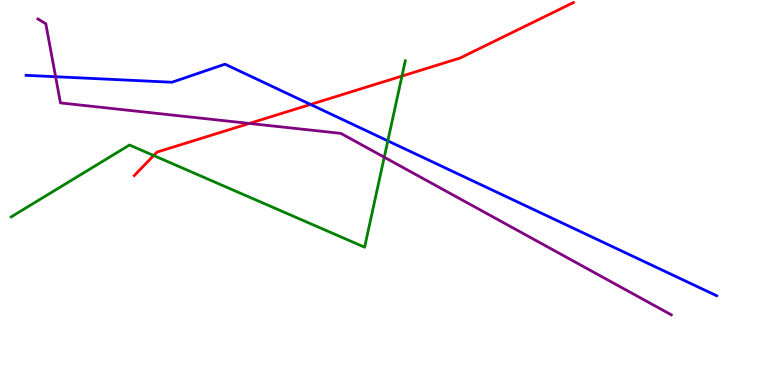[{'lines': ['blue', 'red'], 'intersections': [{'x': 4.01, 'y': 7.29}]}, {'lines': ['green', 'red'], 'intersections': [{'x': 1.98, 'y': 5.96}, {'x': 5.19, 'y': 8.02}]}, {'lines': ['purple', 'red'], 'intersections': [{'x': 3.22, 'y': 6.79}]}, {'lines': ['blue', 'green'], 'intersections': [{'x': 5.0, 'y': 6.34}]}, {'lines': ['blue', 'purple'], 'intersections': [{'x': 0.718, 'y': 8.01}]}, {'lines': ['green', 'purple'], 'intersections': [{'x': 4.96, 'y': 5.92}]}]